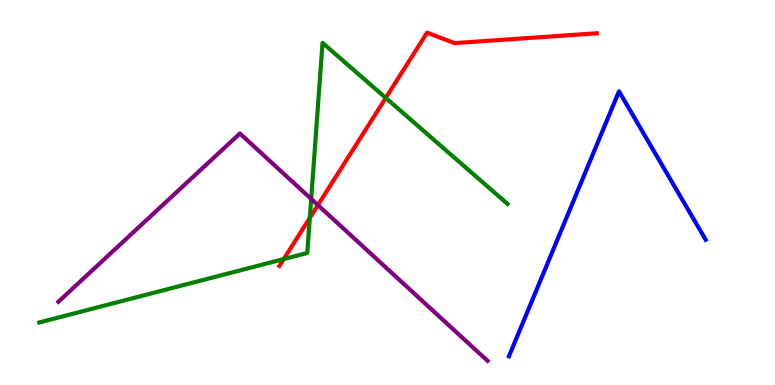[{'lines': ['blue', 'red'], 'intersections': []}, {'lines': ['green', 'red'], 'intersections': [{'x': 3.66, 'y': 3.27}, {'x': 4.0, 'y': 4.34}, {'x': 4.98, 'y': 7.46}]}, {'lines': ['purple', 'red'], 'intersections': [{'x': 4.1, 'y': 4.67}]}, {'lines': ['blue', 'green'], 'intersections': []}, {'lines': ['blue', 'purple'], 'intersections': []}, {'lines': ['green', 'purple'], 'intersections': [{'x': 4.02, 'y': 4.83}]}]